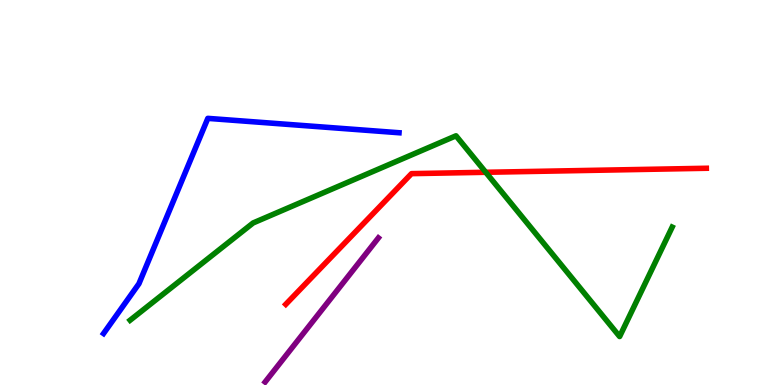[{'lines': ['blue', 'red'], 'intersections': []}, {'lines': ['green', 'red'], 'intersections': [{'x': 6.27, 'y': 5.52}]}, {'lines': ['purple', 'red'], 'intersections': []}, {'lines': ['blue', 'green'], 'intersections': []}, {'lines': ['blue', 'purple'], 'intersections': []}, {'lines': ['green', 'purple'], 'intersections': []}]